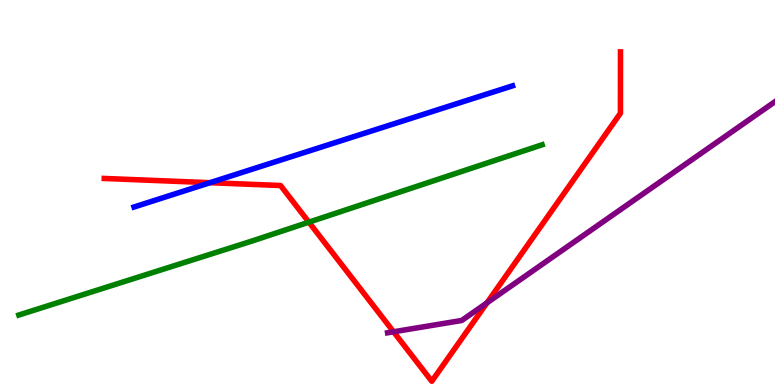[{'lines': ['blue', 'red'], 'intersections': [{'x': 2.71, 'y': 5.25}]}, {'lines': ['green', 'red'], 'intersections': [{'x': 3.99, 'y': 4.23}]}, {'lines': ['purple', 'red'], 'intersections': [{'x': 5.08, 'y': 1.38}, {'x': 6.28, 'y': 2.13}]}, {'lines': ['blue', 'green'], 'intersections': []}, {'lines': ['blue', 'purple'], 'intersections': []}, {'lines': ['green', 'purple'], 'intersections': []}]